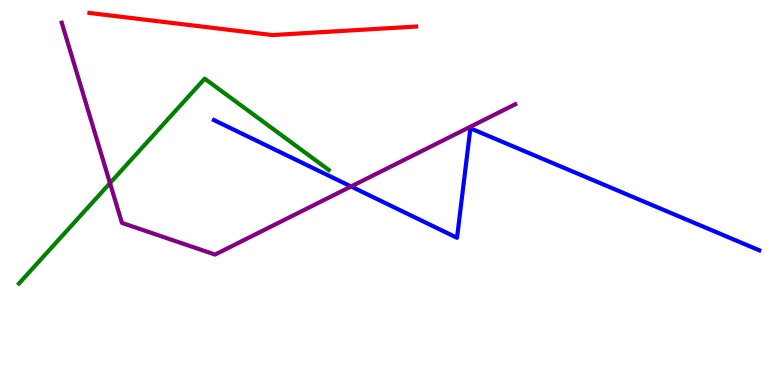[{'lines': ['blue', 'red'], 'intersections': []}, {'lines': ['green', 'red'], 'intersections': []}, {'lines': ['purple', 'red'], 'intersections': []}, {'lines': ['blue', 'green'], 'intersections': []}, {'lines': ['blue', 'purple'], 'intersections': [{'x': 4.53, 'y': 5.16}]}, {'lines': ['green', 'purple'], 'intersections': [{'x': 1.42, 'y': 5.24}]}]